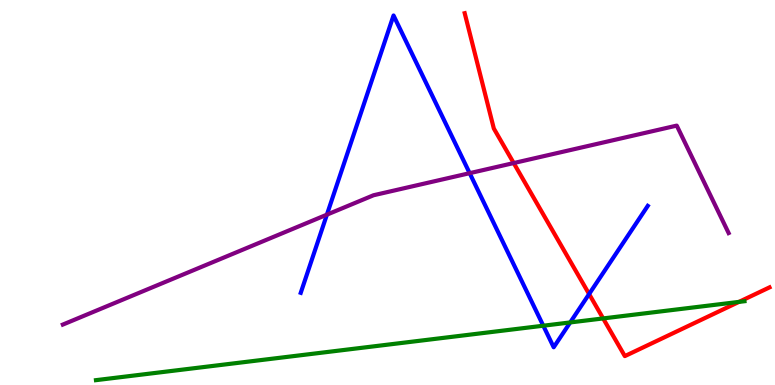[{'lines': ['blue', 'red'], 'intersections': [{'x': 7.6, 'y': 2.36}]}, {'lines': ['green', 'red'], 'intersections': [{'x': 7.78, 'y': 1.73}, {'x': 9.53, 'y': 2.16}]}, {'lines': ['purple', 'red'], 'intersections': [{'x': 6.63, 'y': 5.76}]}, {'lines': ['blue', 'green'], 'intersections': [{'x': 7.01, 'y': 1.54}, {'x': 7.36, 'y': 1.63}]}, {'lines': ['blue', 'purple'], 'intersections': [{'x': 4.22, 'y': 4.42}, {'x': 6.06, 'y': 5.5}]}, {'lines': ['green', 'purple'], 'intersections': []}]